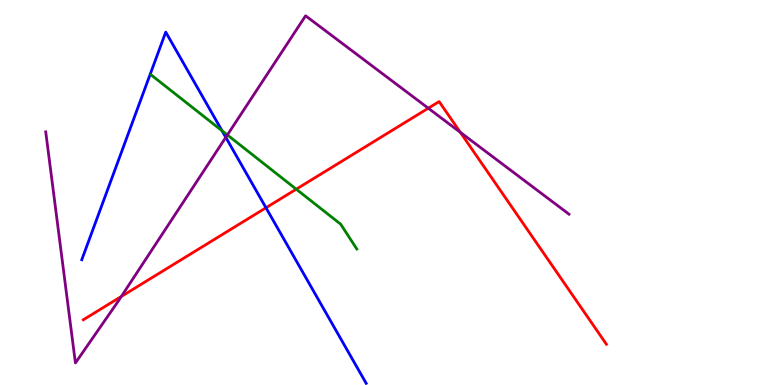[{'lines': ['blue', 'red'], 'intersections': [{'x': 3.43, 'y': 4.6}]}, {'lines': ['green', 'red'], 'intersections': [{'x': 3.82, 'y': 5.09}]}, {'lines': ['purple', 'red'], 'intersections': [{'x': 1.57, 'y': 2.3}, {'x': 5.53, 'y': 7.19}, {'x': 5.94, 'y': 6.56}]}, {'lines': ['blue', 'green'], 'intersections': [{'x': 2.87, 'y': 6.6}]}, {'lines': ['blue', 'purple'], 'intersections': [{'x': 2.91, 'y': 6.43}]}, {'lines': ['green', 'purple'], 'intersections': [{'x': 2.93, 'y': 6.49}]}]